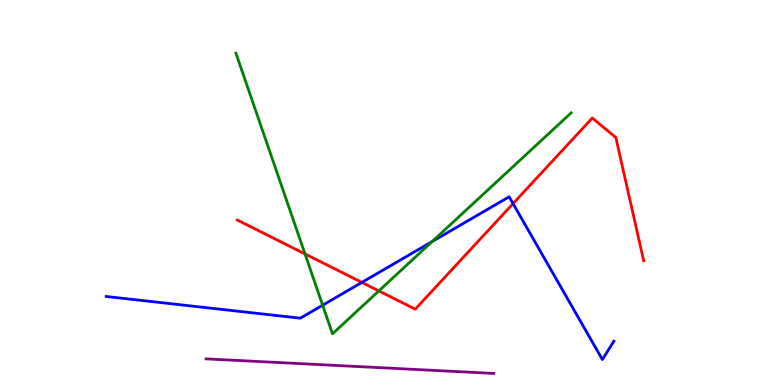[{'lines': ['blue', 'red'], 'intersections': [{'x': 4.67, 'y': 2.66}, {'x': 6.62, 'y': 4.71}]}, {'lines': ['green', 'red'], 'intersections': [{'x': 3.94, 'y': 3.4}, {'x': 4.89, 'y': 2.44}]}, {'lines': ['purple', 'red'], 'intersections': []}, {'lines': ['blue', 'green'], 'intersections': [{'x': 4.16, 'y': 2.07}, {'x': 5.58, 'y': 3.73}]}, {'lines': ['blue', 'purple'], 'intersections': []}, {'lines': ['green', 'purple'], 'intersections': []}]